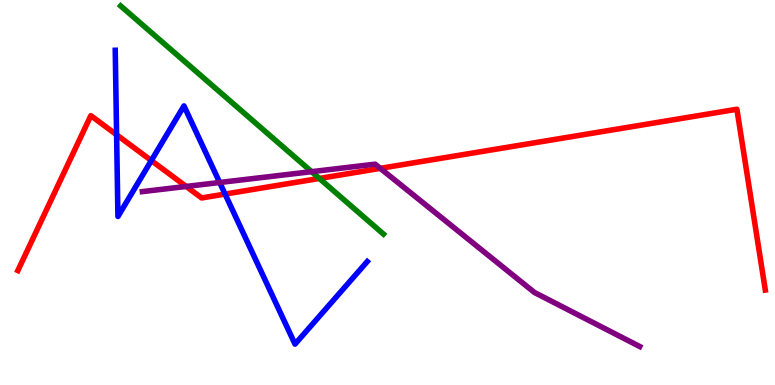[{'lines': ['blue', 'red'], 'intersections': [{'x': 1.5, 'y': 6.5}, {'x': 1.95, 'y': 5.83}, {'x': 2.9, 'y': 4.96}]}, {'lines': ['green', 'red'], 'intersections': [{'x': 4.12, 'y': 5.37}]}, {'lines': ['purple', 'red'], 'intersections': [{'x': 2.4, 'y': 5.16}, {'x': 4.91, 'y': 5.63}]}, {'lines': ['blue', 'green'], 'intersections': []}, {'lines': ['blue', 'purple'], 'intersections': [{'x': 2.83, 'y': 5.26}]}, {'lines': ['green', 'purple'], 'intersections': [{'x': 4.02, 'y': 5.54}]}]